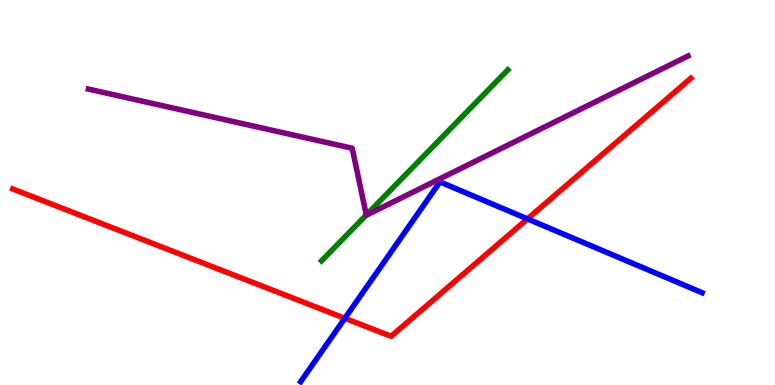[{'lines': ['blue', 'red'], 'intersections': [{'x': 4.45, 'y': 1.73}, {'x': 6.81, 'y': 4.31}]}, {'lines': ['green', 'red'], 'intersections': []}, {'lines': ['purple', 'red'], 'intersections': []}, {'lines': ['blue', 'green'], 'intersections': []}, {'lines': ['blue', 'purple'], 'intersections': []}, {'lines': ['green', 'purple'], 'intersections': [{'x': 4.73, 'y': 4.42}]}]